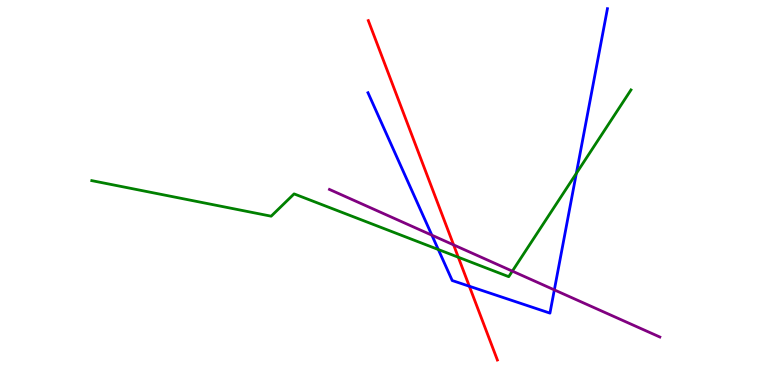[{'lines': ['blue', 'red'], 'intersections': [{'x': 6.06, 'y': 2.57}]}, {'lines': ['green', 'red'], 'intersections': [{'x': 5.91, 'y': 3.32}]}, {'lines': ['purple', 'red'], 'intersections': [{'x': 5.85, 'y': 3.64}]}, {'lines': ['blue', 'green'], 'intersections': [{'x': 5.66, 'y': 3.52}, {'x': 7.44, 'y': 5.5}]}, {'lines': ['blue', 'purple'], 'intersections': [{'x': 5.57, 'y': 3.89}, {'x': 7.15, 'y': 2.47}]}, {'lines': ['green', 'purple'], 'intersections': [{'x': 6.61, 'y': 2.96}]}]